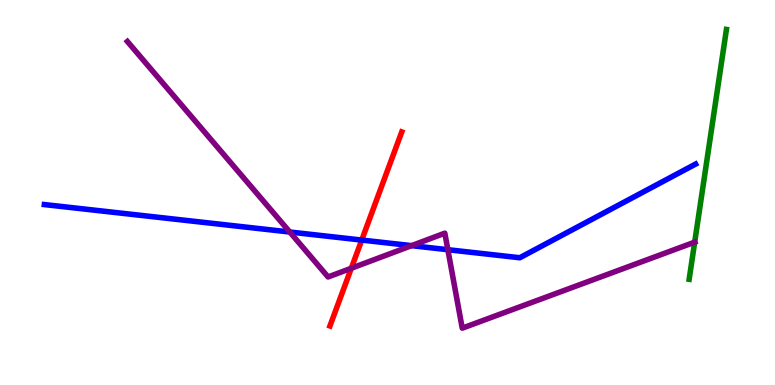[{'lines': ['blue', 'red'], 'intersections': [{'x': 4.67, 'y': 3.76}]}, {'lines': ['green', 'red'], 'intersections': []}, {'lines': ['purple', 'red'], 'intersections': [{'x': 4.53, 'y': 3.03}]}, {'lines': ['blue', 'green'], 'intersections': []}, {'lines': ['blue', 'purple'], 'intersections': [{'x': 3.74, 'y': 3.97}, {'x': 5.31, 'y': 3.62}, {'x': 5.78, 'y': 3.51}]}, {'lines': ['green', 'purple'], 'intersections': [{'x': 8.96, 'y': 3.71}]}]